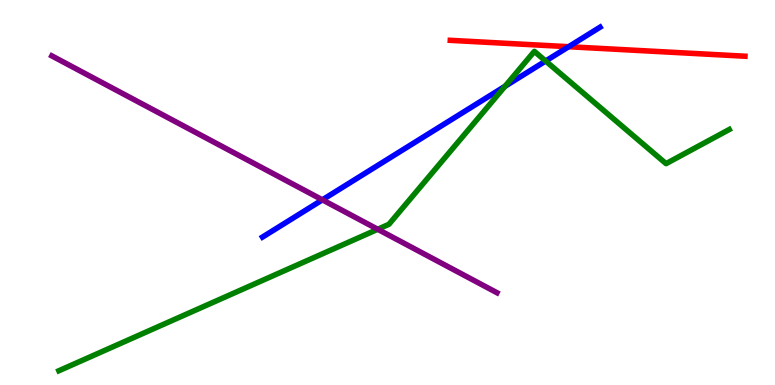[{'lines': ['blue', 'red'], 'intersections': [{'x': 7.34, 'y': 8.79}]}, {'lines': ['green', 'red'], 'intersections': []}, {'lines': ['purple', 'red'], 'intersections': []}, {'lines': ['blue', 'green'], 'intersections': [{'x': 6.52, 'y': 7.76}, {'x': 7.04, 'y': 8.42}]}, {'lines': ['blue', 'purple'], 'intersections': [{'x': 4.16, 'y': 4.81}]}, {'lines': ['green', 'purple'], 'intersections': [{'x': 4.87, 'y': 4.04}]}]